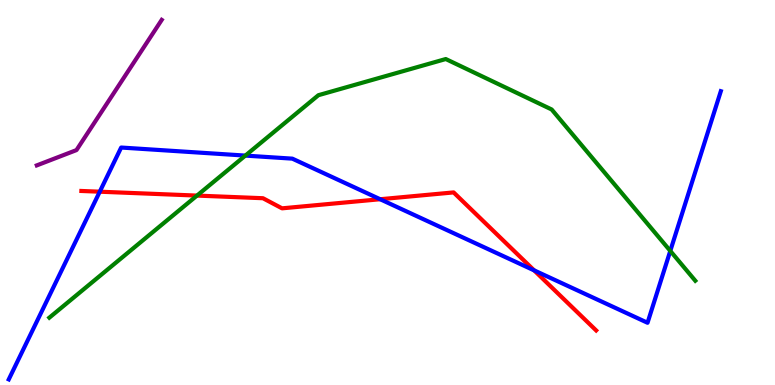[{'lines': ['blue', 'red'], 'intersections': [{'x': 1.29, 'y': 5.02}, {'x': 4.91, 'y': 4.83}, {'x': 6.89, 'y': 2.98}]}, {'lines': ['green', 'red'], 'intersections': [{'x': 2.54, 'y': 4.92}]}, {'lines': ['purple', 'red'], 'intersections': []}, {'lines': ['blue', 'green'], 'intersections': [{'x': 3.17, 'y': 5.96}, {'x': 8.65, 'y': 3.48}]}, {'lines': ['blue', 'purple'], 'intersections': []}, {'lines': ['green', 'purple'], 'intersections': []}]